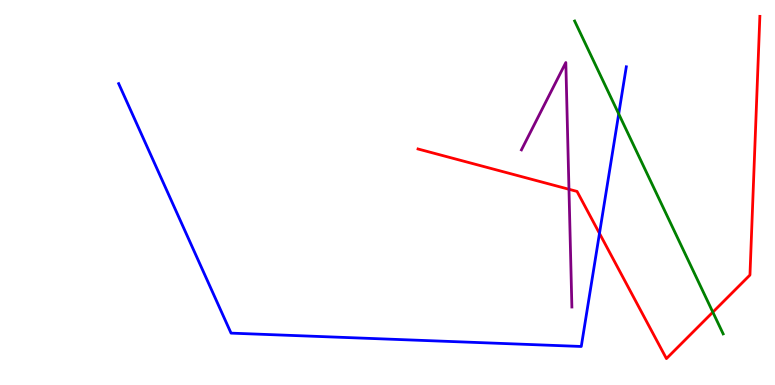[{'lines': ['blue', 'red'], 'intersections': [{'x': 7.74, 'y': 3.94}]}, {'lines': ['green', 'red'], 'intersections': [{'x': 9.2, 'y': 1.89}]}, {'lines': ['purple', 'red'], 'intersections': [{'x': 7.34, 'y': 5.08}]}, {'lines': ['blue', 'green'], 'intersections': [{'x': 7.98, 'y': 7.04}]}, {'lines': ['blue', 'purple'], 'intersections': []}, {'lines': ['green', 'purple'], 'intersections': []}]